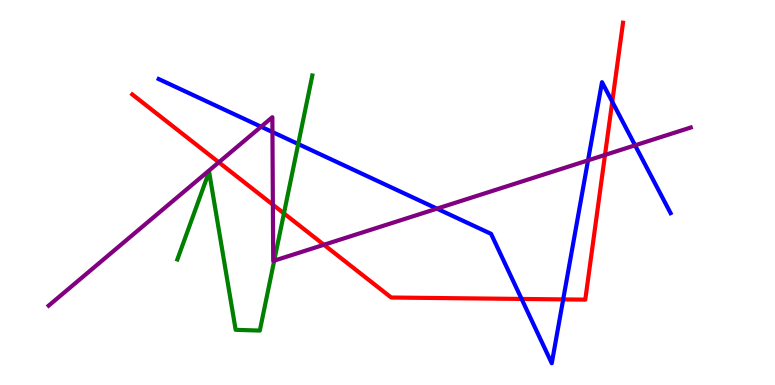[{'lines': ['blue', 'red'], 'intersections': [{'x': 6.73, 'y': 2.24}, {'x': 7.27, 'y': 2.22}, {'x': 7.9, 'y': 7.36}]}, {'lines': ['green', 'red'], 'intersections': [{'x': 3.66, 'y': 4.46}]}, {'lines': ['purple', 'red'], 'intersections': [{'x': 2.82, 'y': 5.78}, {'x': 3.52, 'y': 4.68}, {'x': 4.18, 'y': 3.64}, {'x': 7.81, 'y': 5.98}]}, {'lines': ['blue', 'green'], 'intersections': [{'x': 3.85, 'y': 6.26}]}, {'lines': ['blue', 'purple'], 'intersections': [{'x': 3.37, 'y': 6.71}, {'x': 3.52, 'y': 6.57}, {'x': 5.64, 'y': 4.58}, {'x': 7.59, 'y': 5.83}, {'x': 8.19, 'y': 6.23}]}, {'lines': ['green', 'purple'], 'intersections': [{'x': 3.54, 'y': 3.23}]}]